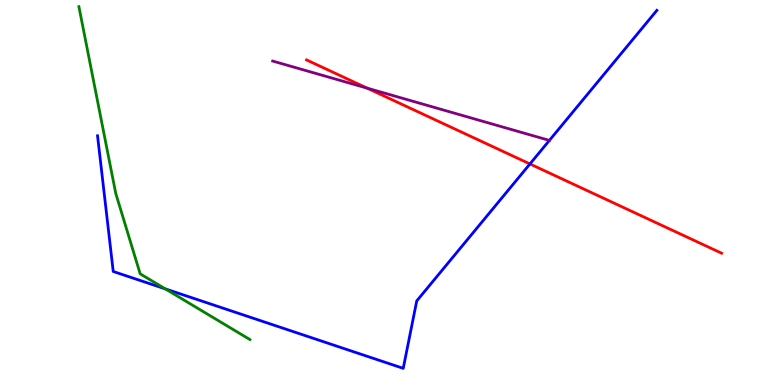[{'lines': ['blue', 'red'], 'intersections': [{'x': 6.84, 'y': 5.74}]}, {'lines': ['green', 'red'], 'intersections': []}, {'lines': ['purple', 'red'], 'intersections': [{'x': 4.74, 'y': 7.71}]}, {'lines': ['blue', 'green'], 'intersections': [{'x': 2.13, 'y': 2.5}]}, {'lines': ['blue', 'purple'], 'intersections': [{'x': 7.09, 'y': 6.35}]}, {'lines': ['green', 'purple'], 'intersections': []}]